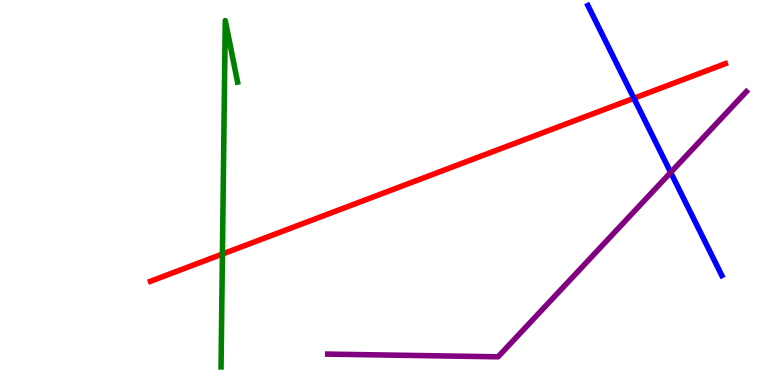[{'lines': ['blue', 'red'], 'intersections': [{'x': 8.18, 'y': 7.45}]}, {'lines': ['green', 'red'], 'intersections': [{'x': 2.87, 'y': 3.4}]}, {'lines': ['purple', 'red'], 'intersections': []}, {'lines': ['blue', 'green'], 'intersections': []}, {'lines': ['blue', 'purple'], 'intersections': [{'x': 8.65, 'y': 5.52}]}, {'lines': ['green', 'purple'], 'intersections': []}]